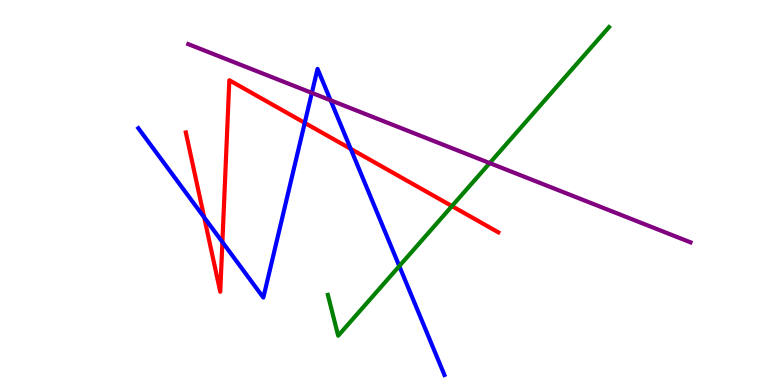[{'lines': ['blue', 'red'], 'intersections': [{'x': 2.63, 'y': 4.35}, {'x': 2.87, 'y': 3.71}, {'x': 3.93, 'y': 6.81}, {'x': 4.53, 'y': 6.13}]}, {'lines': ['green', 'red'], 'intersections': [{'x': 5.83, 'y': 4.65}]}, {'lines': ['purple', 'red'], 'intersections': []}, {'lines': ['blue', 'green'], 'intersections': [{'x': 5.15, 'y': 3.09}]}, {'lines': ['blue', 'purple'], 'intersections': [{'x': 4.02, 'y': 7.59}, {'x': 4.27, 'y': 7.4}]}, {'lines': ['green', 'purple'], 'intersections': [{'x': 6.32, 'y': 5.76}]}]